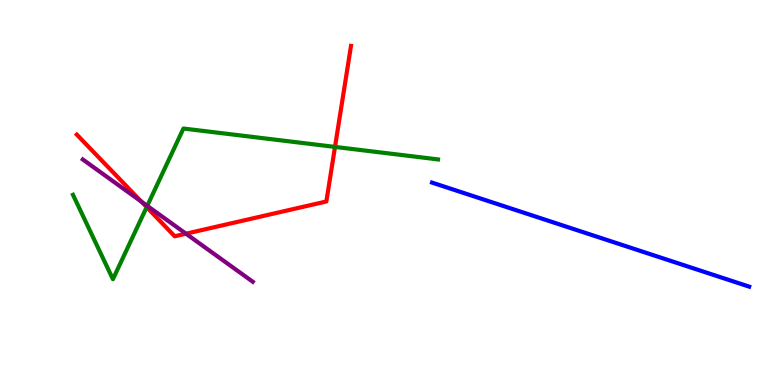[{'lines': ['blue', 'red'], 'intersections': []}, {'lines': ['green', 'red'], 'intersections': [{'x': 1.89, 'y': 4.62}, {'x': 4.32, 'y': 6.18}]}, {'lines': ['purple', 'red'], 'intersections': [{'x': 1.82, 'y': 4.77}, {'x': 2.4, 'y': 3.93}]}, {'lines': ['blue', 'green'], 'intersections': []}, {'lines': ['blue', 'purple'], 'intersections': []}, {'lines': ['green', 'purple'], 'intersections': [{'x': 1.9, 'y': 4.65}]}]